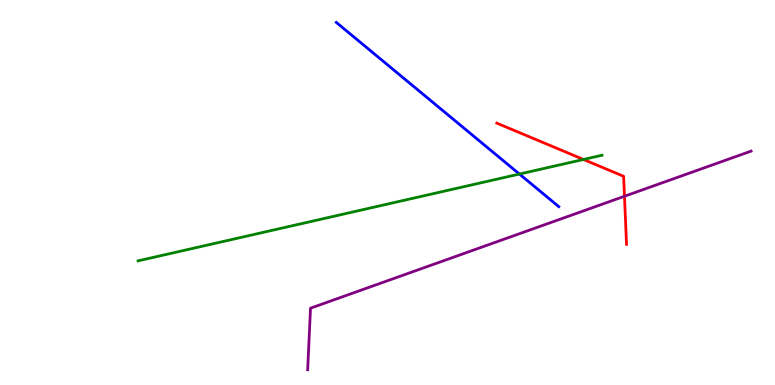[{'lines': ['blue', 'red'], 'intersections': []}, {'lines': ['green', 'red'], 'intersections': [{'x': 7.53, 'y': 5.86}]}, {'lines': ['purple', 'red'], 'intersections': [{'x': 8.06, 'y': 4.9}]}, {'lines': ['blue', 'green'], 'intersections': [{'x': 6.7, 'y': 5.48}]}, {'lines': ['blue', 'purple'], 'intersections': []}, {'lines': ['green', 'purple'], 'intersections': []}]